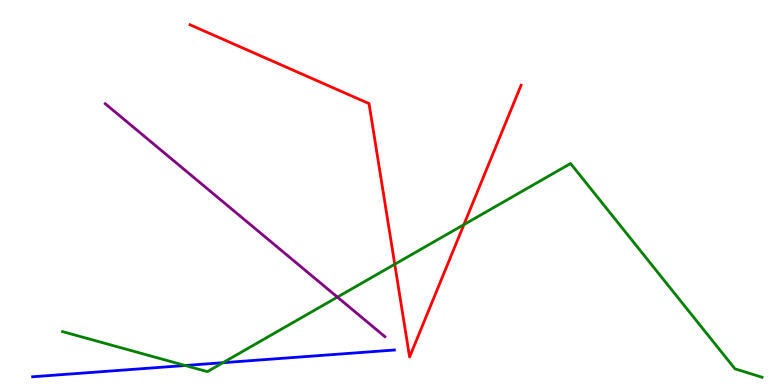[{'lines': ['blue', 'red'], 'intersections': []}, {'lines': ['green', 'red'], 'intersections': [{'x': 5.09, 'y': 3.14}, {'x': 5.99, 'y': 4.17}]}, {'lines': ['purple', 'red'], 'intersections': []}, {'lines': ['blue', 'green'], 'intersections': [{'x': 2.39, 'y': 0.507}, {'x': 2.88, 'y': 0.579}]}, {'lines': ['blue', 'purple'], 'intersections': []}, {'lines': ['green', 'purple'], 'intersections': [{'x': 4.35, 'y': 2.28}]}]